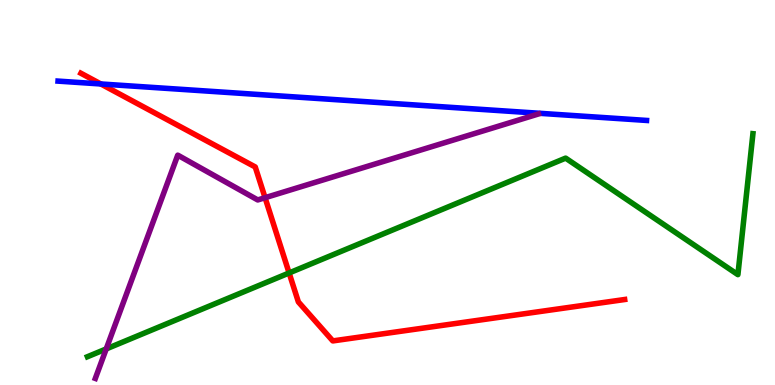[{'lines': ['blue', 'red'], 'intersections': [{'x': 1.3, 'y': 7.82}]}, {'lines': ['green', 'red'], 'intersections': [{'x': 3.73, 'y': 2.91}]}, {'lines': ['purple', 'red'], 'intersections': [{'x': 3.42, 'y': 4.86}]}, {'lines': ['blue', 'green'], 'intersections': []}, {'lines': ['blue', 'purple'], 'intersections': []}, {'lines': ['green', 'purple'], 'intersections': [{'x': 1.37, 'y': 0.937}]}]